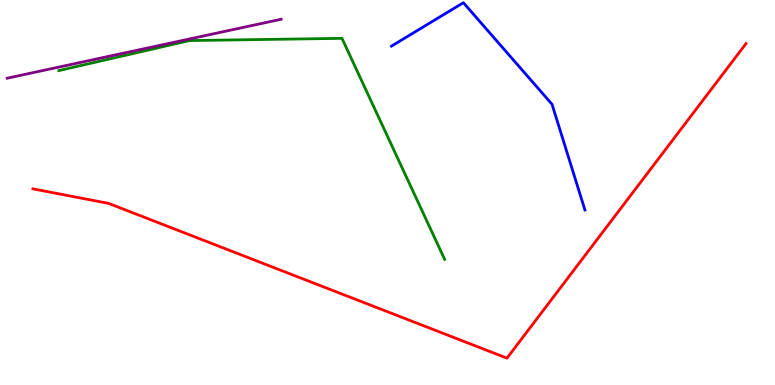[{'lines': ['blue', 'red'], 'intersections': []}, {'lines': ['green', 'red'], 'intersections': []}, {'lines': ['purple', 'red'], 'intersections': []}, {'lines': ['blue', 'green'], 'intersections': []}, {'lines': ['blue', 'purple'], 'intersections': []}, {'lines': ['green', 'purple'], 'intersections': []}]